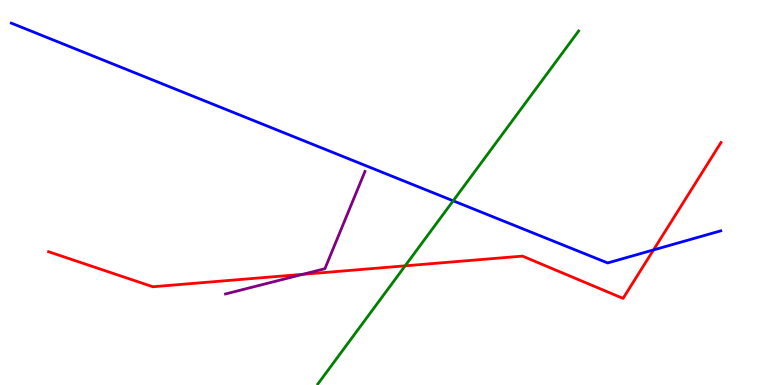[{'lines': ['blue', 'red'], 'intersections': [{'x': 8.43, 'y': 3.51}]}, {'lines': ['green', 'red'], 'intersections': [{'x': 5.23, 'y': 3.1}]}, {'lines': ['purple', 'red'], 'intersections': [{'x': 3.91, 'y': 2.87}]}, {'lines': ['blue', 'green'], 'intersections': [{'x': 5.85, 'y': 4.78}]}, {'lines': ['blue', 'purple'], 'intersections': []}, {'lines': ['green', 'purple'], 'intersections': []}]